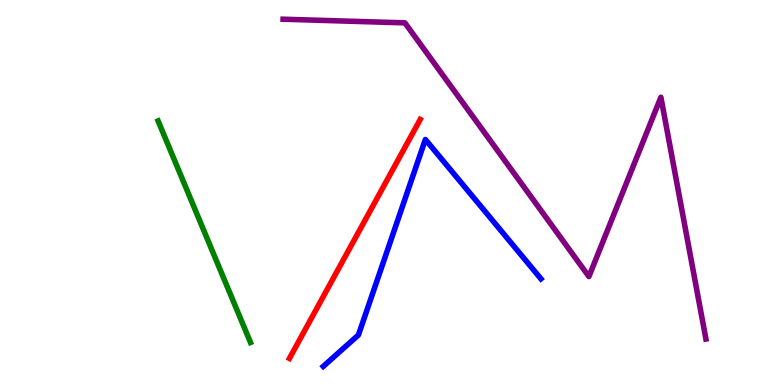[{'lines': ['blue', 'red'], 'intersections': []}, {'lines': ['green', 'red'], 'intersections': []}, {'lines': ['purple', 'red'], 'intersections': []}, {'lines': ['blue', 'green'], 'intersections': []}, {'lines': ['blue', 'purple'], 'intersections': []}, {'lines': ['green', 'purple'], 'intersections': []}]